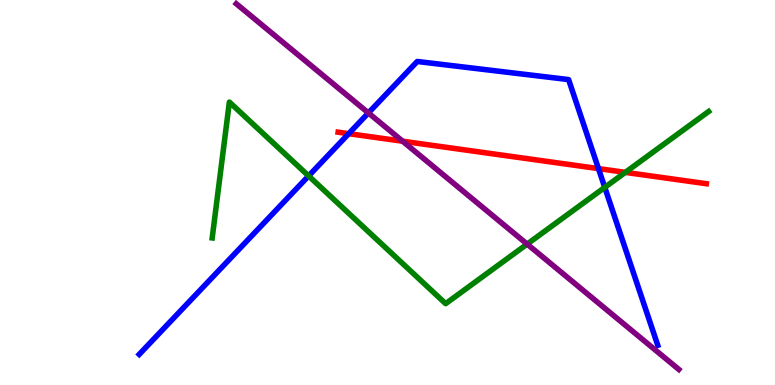[{'lines': ['blue', 'red'], 'intersections': [{'x': 4.5, 'y': 6.53}, {'x': 7.72, 'y': 5.62}]}, {'lines': ['green', 'red'], 'intersections': [{'x': 8.07, 'y': 5.52}]}, {'lines': ['purple', 'red'], 'intersections': [{'x': 5.2, 'y': 6.33}]}, {'lines': ['blue', 'green'], 'intersections': [{'x': 3.98, 'y': 5.43}, {'x': 7.8, 'y': 5.13}]}, {'lines': ['blue', 'purple'], 'intersections': [{'x': 4.75, 'y': 7.07}]}, {'lines': ['green', 'purple'], 'intersections': [{'x': 6.8, 'y': 3.66}]}]